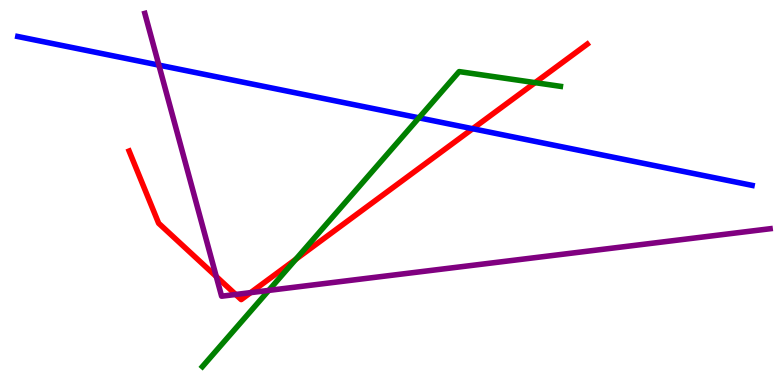[{'lines': ['blue', 'red'], 'intersections': [{'x': 6.1, 'y': 6.66}]}, {'lines': ['green', 'red'], 'intersections': [{'x': 3.82, 'y': 3.27}, {'x': 6.9, 'y': 7.85}]}, {'lines': ['purple', 'red'], 'intersections': [{'x': 2.79, 'y': 2.82}, {'x': 3.04, 'y': 2.35}, {'x': 3.23, 'y': 2.4}]}, {'lines': ['blue', 'green'], 'intersections': [{'x': 5.41, 'y': 6.94}]}, {'lines': ['blue', 'purple'], 'intersections': [{'x': 2.05, 'y': 8.31}]}, {'lines': ['green', 'purple'], 'intersections': [{'x': 3.47, 'y': 2.46}]}]